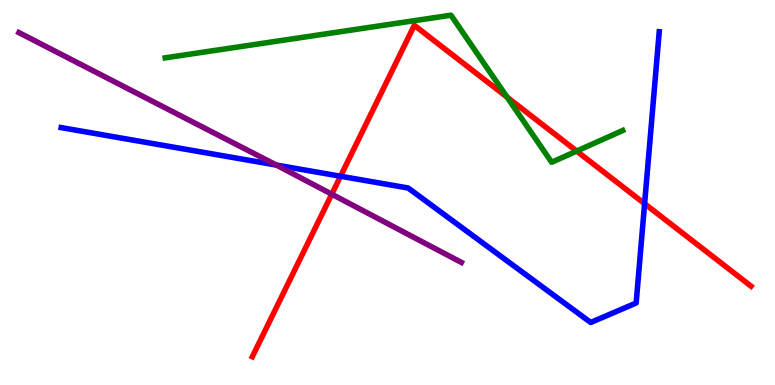[{'lines': ['blue', 'red'], 'intersections': [{'x': 4.39, 'y': 5.42}, {'x': 8.32, 'y': 4.71}]}, {'lines': ['green', 'red'], 'intersections': [{'x': 6.54, 'y': 7.48}, {'x': 7.44, 'y': 6.08}]}, {'lines': ['purple', 'red'], 'intersections': [{'x': 4.28, 'y': 4.96}]}, {'lines': ['blue', 'green'], 'intersections': []}, {'lines': ['blue', 'purple'], 'intersections': [{'x': 3.57, 'y': 5.71}]}, {'lines': ['green', 'purple'], 'intersections': []}]